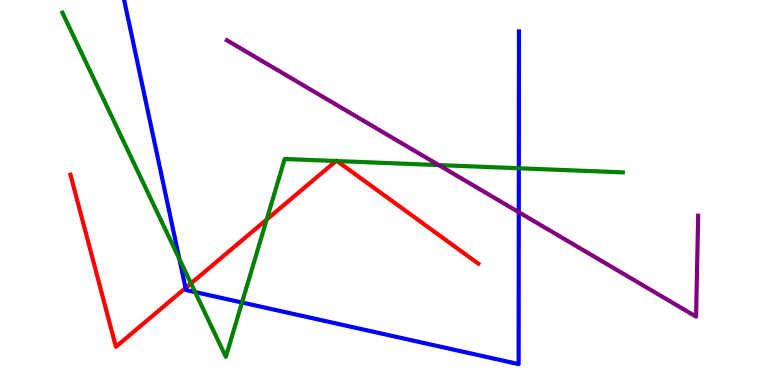[{'lines': ['blue', 'red'], 'intersections': [{'x': 2.39, 'y': 2.52}]}, {'lines': ['green', 'red'], 'intersections': [{'x': 2.46, 'y': 2.64}, {'x': 3.44, 'y': 4.3}, {'x': 4.34, 'y': 5.82}, {'x': 4.35, 'y': 5.82}]}, {'lines': ['purple', 'red'], 'intersections': []}, {'lines': ['blue', 'green'], 'intersections': [{'x': 2.31, 'y': 3.27}, {'x': 2.52, 'y': 2.41}, {'x': 3.12, 'y': 2.14}, {'x': 6.69, 'y': 5.63}]}, {'lines': ['blue', 'purple'], 'intersections': [{'x': 6.69, 'y': 4.49}]}, {'lines': ['green', 'purple'], 'intersections': [{'x': 5.66, 'y': 5.71}]}]